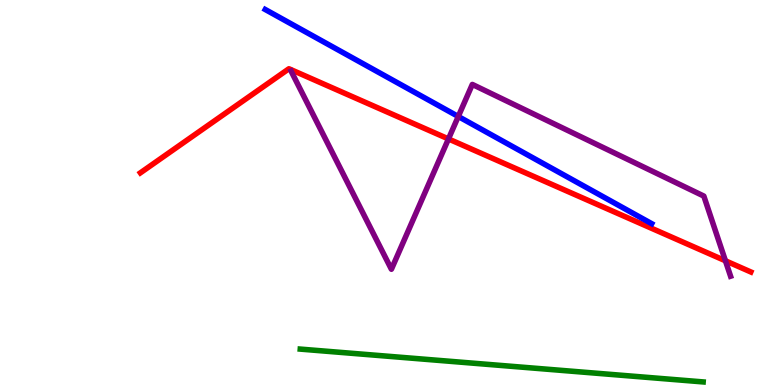[{'lines': ['blue', 'red'], 'intersections': []}, {'lines': ['green', 'red'], 'intersections': []}, {'lines': ['purple', 'red'], 'intersections': [{'x': 5.79, 'y': 6.39}, {'x': 9.36, 'y': 3.23}]}, {'lines': ['blue', 'green'], 'intersections': []}, {'lines': ['blue', 'purple'], 'intersections': [{'x': 5.91, 'y': 6.97}]}, {'lines': ['green', 'purple'], 'intersections': []}]